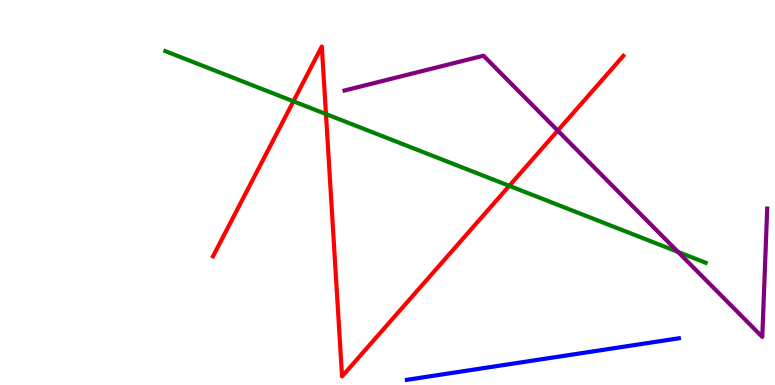[{'lines': ['blue', 'red'], 'intersections': []}, {'lines': ['green', 'red'], 'intersections': [{'x': 3.79, 'y': 7.37}, {'x': 4.21, 'y': 7.04}, {'x': 6.57, 'y': 5.17}]}, {'lines': ['purple', 'red'], 'intersections': [{'x': 7.2, 'y': 6.61}]}, {'lines': ['blue', 'green'], 'intersections': []}, {'lines': ['blue', 'purple'], 'intersections': []}, {'lines': ['green', 'purple'], 'intersections': [{'x': 8.75, 'y': 3.46}]}]